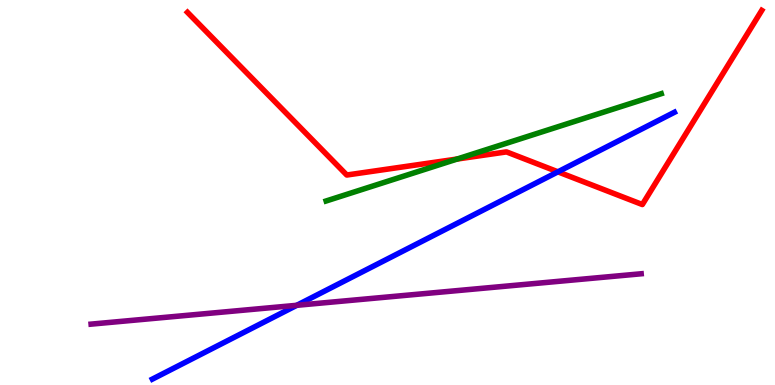[{'lines': ['blue', 'red'], 'intersections': [{'x': 7.2, 'y': 5.54}]}, {'lines': ['green', 'red'], 'intersections': [{'x': 5.9, 'y': 5.87}]}, {'lines': ['purple', 'red'], 'intersections': []}, {'lines': ['blue', 'green'], 'intersections': []}, {'lines': ['blue', 'purple'], 'intersections': [{'x': 3.83, 'y': 2.07}]}, {'lines': ['green', 'purple'], 'intersections': []}]